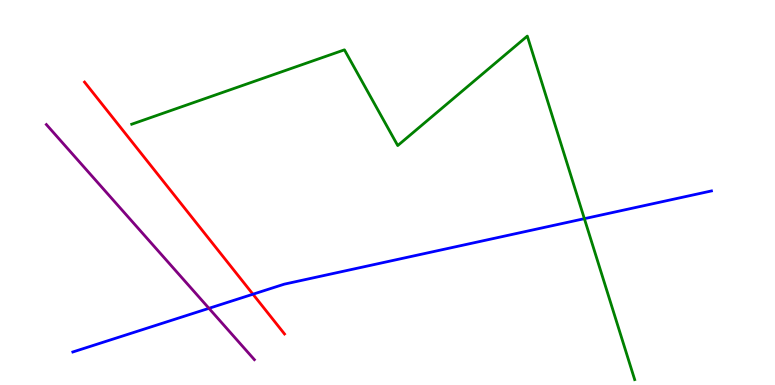[{'lines': ['blue', 'red'], 'intersections': [{'x': 3.26, 'y': 2.36}]}, {'lines': ['green', 'red'], 'intersections': []}, {'lines': ['purple', 'red'], 'intersections': []}, {'lines': ['blue', 'green'], 'intersections': [{'x': 7.54, 'y': 4.32}]}, {'lines': ['blue', 'purple'], 'intersections': [{'x': 2.7, 'y': 1.99}]}, {'lines': ['green', 'purple'], 'intersections': []}]